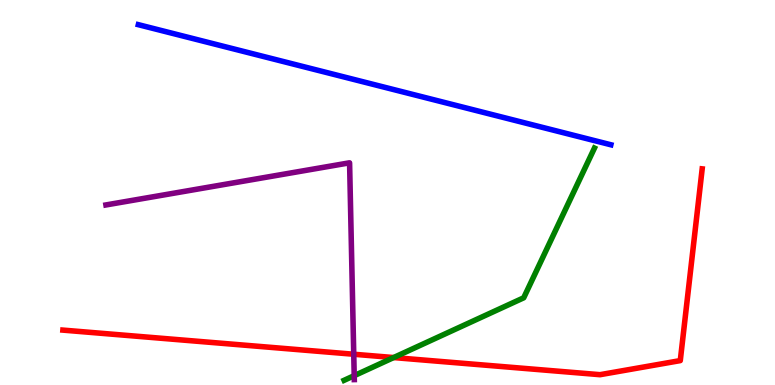[{'lines': ['blue', 'red'], 'intersections': []}, {'lines': ['green', 'red'], 'intersections': [{'x': 5.08, 'y': 0.713}]}, {'lines': ['purple', 'red'], 'intersections': [{'x': 4.56, 'y': 0.799}]}, {'lines': ['blue', 'green'], 'intersections': []}, {'lines': ['blue', 'purple'], 'intersections': []}, {'lines': ['green', 'purple'], 'intersections': [{'x': 4.57, 'y': 0.243}]}]